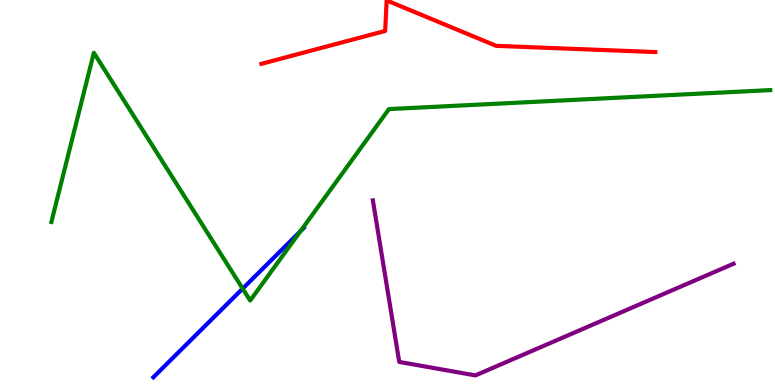[{'lines': ['blue', 'red'], 'intersections': []}, {'lines': ['green', 'red'], 'intersections': []}, {'lines': ['purple', 'red'], 'intersections': []}, {'lines': ['blue', 'green'], 'intersections': [{'x': 3.13, 'y': 2.5}, {'x': 3.88, 'y': 3.99}]}, {'lines': ['blue', 'purple'], 'intersections': []}, {'lines': ['green', 'purple'], 'intersections': []}]